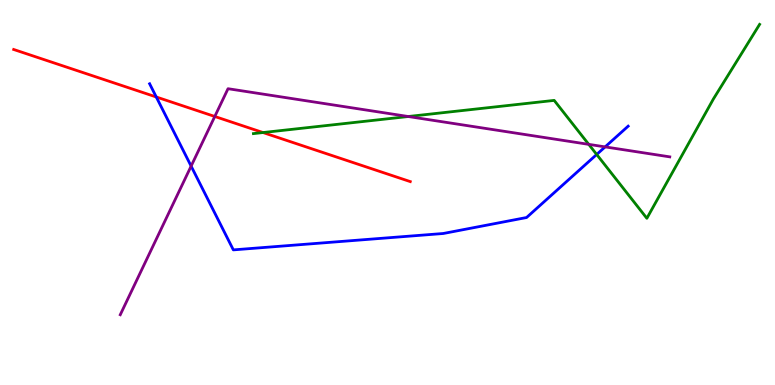[{'lines': ['blue', 'red'], 'intersections': [{'x': 2.02, 'y': 7.48}]}, {'lines': ['green', 'red'], 'intersections': [{'x': 3.39, 'y': 6.56}]}, {'lines': ['purple', 'red'], 'intersections': [{'x': 2.77, 'y': 6.97}]}, {'lines': ['blue', 'green'], 'intersections': [{'x': 7.7, 'y': 5.99}]}, {'lines': ['blue', 'purple'], 'intersections': [{'x': 2.47, 'y': 5.69}, {'x': 7.81, 'y': 6.18}]}, {'lines': ['green', 'purple'], 'intersections': [{'x': 5.27, 'y': 6.97}, {'x': 7.6, 'y': 6.25}]}]